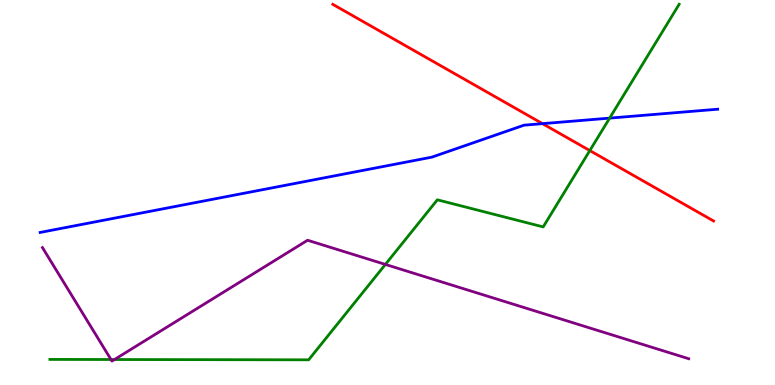[{'lines': ['blue', 'red'], 'intersections': [{'x': 7.0, 'y': 6.79}]}, {'lines': ['green', 'red'], 'intersections': [{'x': 7.61, 'y': 6.09}]}, {'lines': ['purple', 'red'], 'intersections': []}, {'lines': ['blue', 'green'], 'intersections': [{'x': 7.87, 'y': 6.93}]}, {'lines': ['blue', 'purple'], 'intersections': []}, {'lines': ['green', 'purple'], 'intersections': [{'x': 1.43, 'y': 0.662}, {'x': 1.48, 'y': 0.662}, {'x': 4.97, 'y': 3.13}]}]